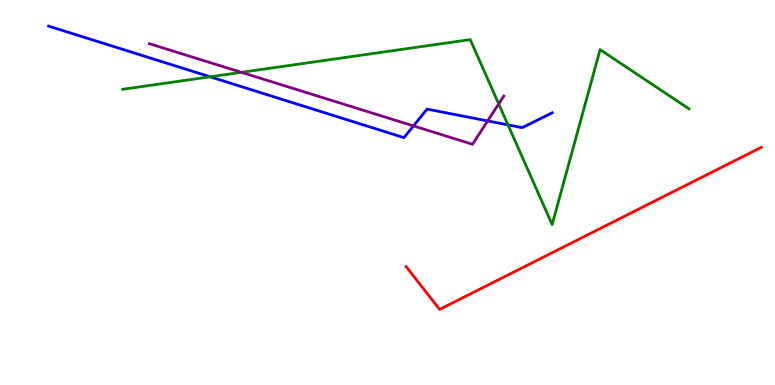[{'lines': ['blue', 'red'], 'intersections': []}, {'lines': ['green', 'red'], 'intersections': []}, {'lines': ['purple', 'red'], 'intersections': []}, {'lines': ['blue', 'green'], 'intersections': [{'x': 2.71, 'y': 8.01}, {'x': 6.55, 'y': 6.76}]}, {'lines': ['blue', 'purple'], 'intersections': [{'x': 5.33, 'y': 6.73}, {'x': 6.29, 'y': 6.86}]}, {'lines': ['green', 'purple'], 'intersections': [{'x': 3.11, 'y': 8.12}, {'x': 6.43, 'y': 7.3}]}]